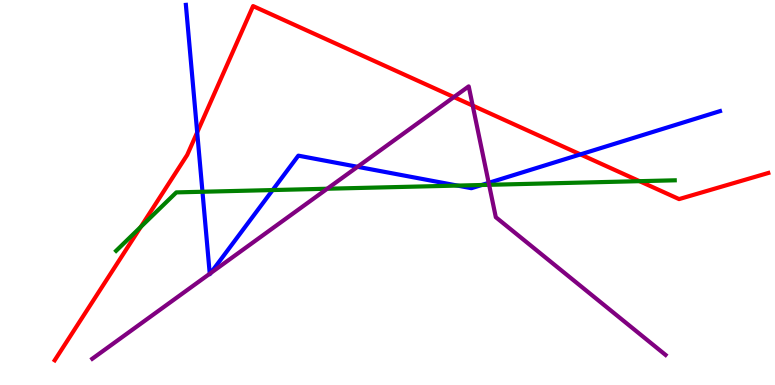[{'lines': ['blue', 'red'], 'intersections': [{'x': 2.54, 'y': 6.56}, {'x': 7.49, 'y': 5.99}]}, {'lines': ['green', 'red'], 'intersections': [{'x': 1.82, 'y': 4.11}, {'x': 8.25, 'y': 5.29}]}, {'lines': ['purple', 'red'], 'intersections': [{'x': 5.86, 'y': 7.48}, {'x': 6.1, 'y': 7.26}]}, {'lines': ['blue', 'green'], 'intersections': [{'x': 2.61, 'y': 5.02}, {'x': 3.52, 'y': 5.06}, {'x': 5.9, 'y': 5.18}, {'x': 6.22, 'y': 5.19}]}, {'lines': ['blue', 'purple'], 'intersections': [{'x': 2.71, 'y': 2.89}, {'x': 2.72, 'y': 2.91}, {'x': 4.61, 'y': 5.67}, {'x': 6.31, 'y': 5.25}]}, {'lines': ['green', 'purple'], 'intersections': [{'x': 4.22, 'y': 5.1}, {'x': 6.31, 'y': 5.2}]}]